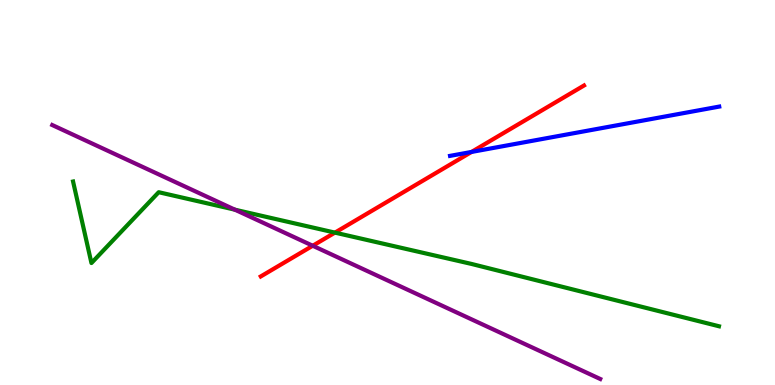[{'lines': ['blue', 'red'], 'intersections': [{'x': 6.08, 'y': 6.05}]}, {'lines': ['green', 'red'], 'intersections': [{'x': 4.32, 'y': 3.96}]}, {'lines': ['purple', 'red'], 'intersections': [{'x': 4.04, 'y': 3.62}]}, {'lines': ['blue', 'green'], 'intersections': []}, {'lines': ['blue', 'purple'], 'intersections': []}, {'lines': ['green', 'purple'], 'intersections': [{'x': 3.03, 'y': 4.55}]}]